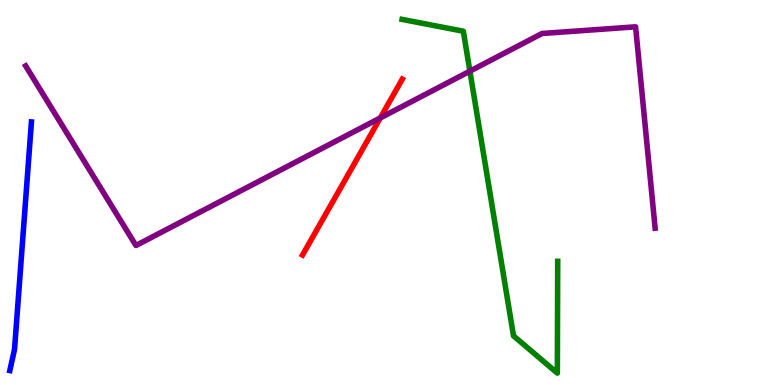[{'lines': ['blue', 'red'], 'intersections': []}, {'lines': ['green', 'red'], 'intersections': []}, {'lines': ['purple', 'red'], 'intersections': [{'x': 4.91, 'y': 6.94}]}, {'lines': ['blue', 'green'], 'intersections': []}, {'lines': ['blue', 'purple'], 'intersections': []}, {'lines': ['green', 'purple'], 'intersections': [{'x': 6.06, 'y': 8.15}]}]